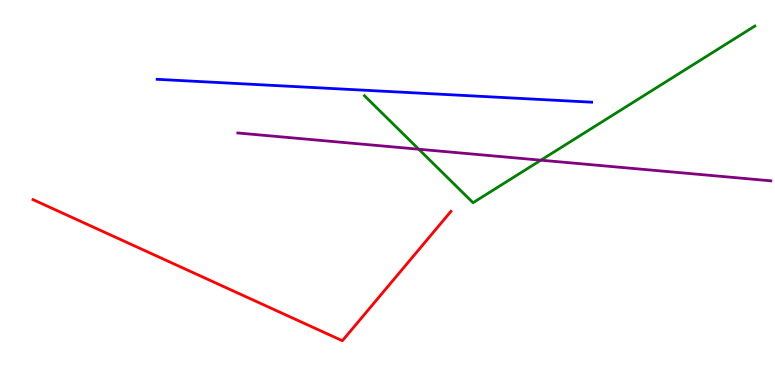[{'lines': ['blue', 'red'], 'intersections': []}, {'lines': ['green', 'red'], 'intersections': []}, {'lines': ['purple', 'red'], 'intersections': []}, {'lines': ['blue', 'green'], 'intersections': []}, {'lines': ['blue', 'purple'], 'intersections': []}, {'lines': ['green', 'purple'], 'intersections': [{'x': 5.4, 'y': 6.12}, {'x': 6.98, 'y': 5.84}]}]